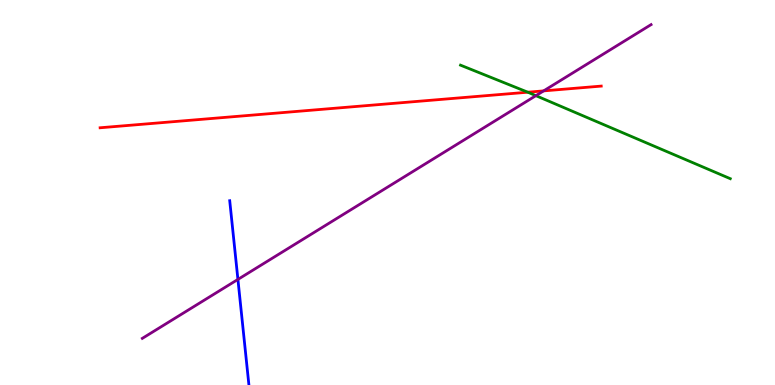[{'lines': ['blue', 'red'], 'intersections': []}, {'lines': ['green', 'red'], 'intersections': [{'x': 6.81, 'y': 7.61}]}, {'lines': ['purple', 'red'], 'intersections': [{'x': 7.01, 'y': 7.64}]}, {'lines': ['blue', 'green'], 'intersections': []}, {'lines': ['blue', 'purple'], 'intersections': [{'x': 3.07, 'y': 2.74}]}, {'lines': ['green', 'purple'], 'intersections': [{'x': 6.91, 'y': 7.52}]}]